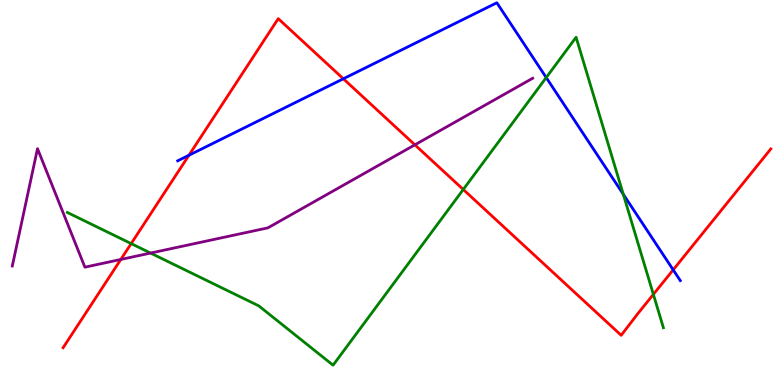[{'lines': ['blue', 'red'], 'intersections': [{'x': 2.44, 'y': 5.97}, {'x': 4.43, 'y': 7.95}, {'x': 8.69, 'y': 2.99}]}, {'lines': ['green', 'red'], 'intersections': [{'x': 1.69, 'y': 3.67}, {'x': 5.98, 'y': 5.08}, {'x': 8.43, 'y': 2.35}]}, {'lines': ['purple', 'red'], 'intersections': [{'x': 1.56, 'y': 3.26}, {'x': 5.35, 'y': 6.24}]}, {'lines': ['blue', 'green'], 'intersections': [{'x': 7.05, 'y': 7.99}, {'x': 8.04, 'y': 4.95}]}, {'lines': ['blue', 'purple'], 'intersections': []}, {'lines': ['green', 'purple'], 'intersections': [{'x': 1.94, 'y': 3.43}]}]